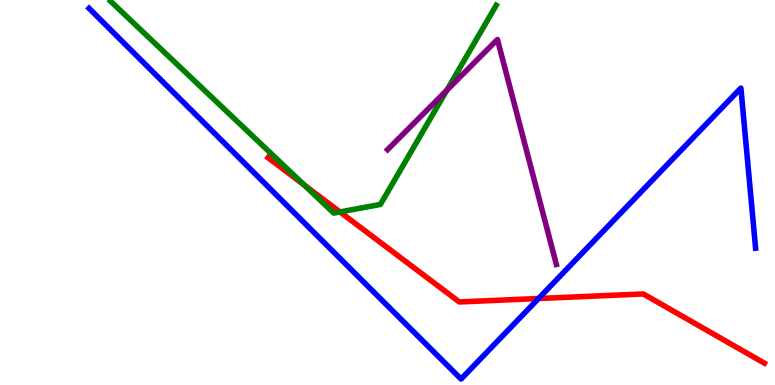[{'lines': ['blue', 'red'], 'intersections': [{'x': 6.95, 'y': 2.25}]}, {'lines': ['green', 'red'], 'intersections': [{'x': 3.92, 'y': 5.2}, {'x': 4.39, 'y': 4.5}]}, {'lines': ['purple', 'red'], 'intersections': []}, {'lines': ['blue', 'green'], 'intersections': []}, {'lines': ['blue', 'purple'], 'intersections': []}, {'lines': ['green', 'purple'], 'intersections': [{'x': 5.77, 'y': 7.66}]}]